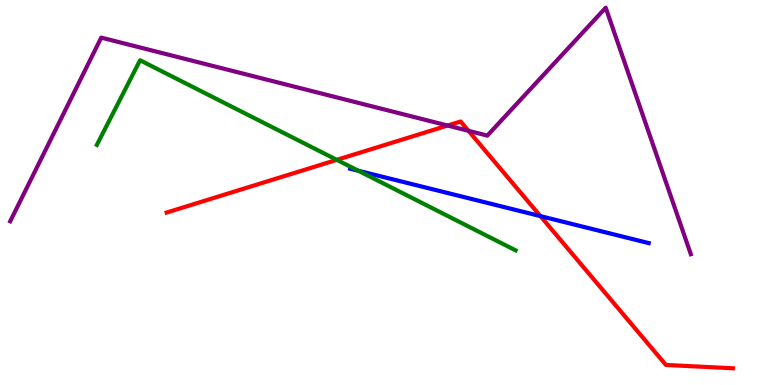[{'lines': ['blue', 'red'], 'intersections': [{'x': 6.97, 'y': 4.39}]}, {'lines': ['green', 'red'], 'intersections': [{'x': 4.35, 'y': 5.85}]}, {'lines': ['purple', 'red'], 'intersections': [{'x': 5.78, 'y': 6.74}, {'x': 6.05, 'y': 6.6}]}, {'lines': ['blue', 'green'], 'intersections': [{'x': 4.62, 'y': 5.56}]}, {'lines': ['blue', 'purple'], 'intersections': []}, {'lines': ['green', 'purple'], 'intersections': []}]